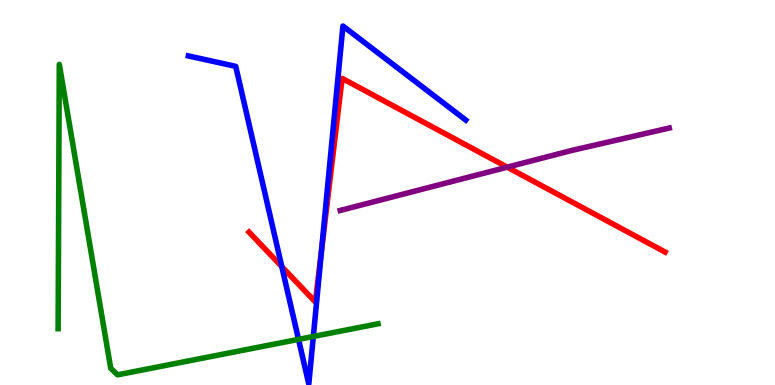[{'lines': ['blue', 'red'], 'intersections': [{'x': 3.64, 'y': 3.07}, {'x': 4.15, 'y': 3.51}]}, {'lines': ['green', 'red'], 'intersections': []}, {'lines': ['purple', 'red'], 'intersections': [{'x': 6.55, 'y': 5.66}]}, {'lines': ['blue', 'green'], 'intersections': [{'x': 3.85, 'y': 1.19}, {'x': 4.04, 'y': 1.26}]}, {'lines': ['blue', 'purple'], 'intersections': []}, {'lines': ['green', 'purple'], 'intersections': []}]